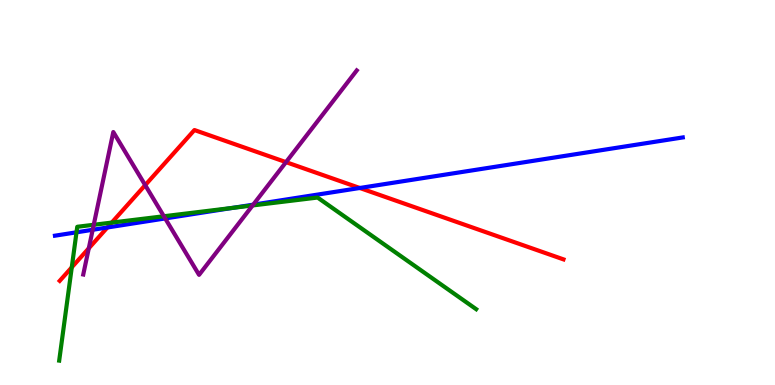[{'lines': ['blue', 'red'], 'intersections': [{'x': 1.39, 'y': 4.09}, {'x': 4.64, 'y': 5.12}]}, {'lines': ['green', 'red'], 'intersections': [{'x': 0.926, 'y': 3.06}, {'x': 1.44, 'y': 4.22}]}, {'lines': ['purple', 'red'], 'intersections': [{'x': 1.15, 'y': 3.55}, {'x': 1.87, 'y': 5.19}, {'x': 3.69, 'y': 5.79}]}, {'lines': ['blue', 'green'], 'intersections': [{'x': 0.987, 'y': 3.97}, {'x': 3.0, 'y': 4.6}]}, {'lines': ['blue', 'purple'], 'intersections': [{'x': 1.2, 'y': 4.03}, {'x': 2.13, 'y': 4.33}, {'x': 3.27, 'y': 4.68}]}, {'lines': ['green', 'purple'], 'intersections': [{'x': 1.21, 'y': 4.16}, {'x': 2.11, 'y': 4.38}, {'x': 3.26, 'y': 4.66}]}]